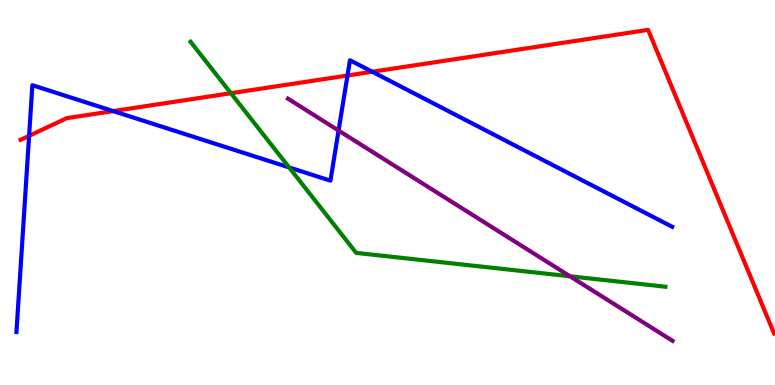[{'lines': ['blue', 'red'], 'intersections': [{'x': 0.375, 'y': 6.47}, {'x': 1.46, 'y': 7.11}, {'x': 4.48, 'y': 8.04}, {'x': 4.8, 'y': 8.14}]}, {'lines': ['green', 'red'], 'intersections': [{'x': 2.98, 'y': 7.58}]}, {'lines': ['purple', 'red'], 'intersections': []}, {'lines': ['blue', 'green'], 'intersections': [{'x': 3.73, 'y': 5.65}]}, {'lines': ['blue', 'purple'], 'intersections': [{'x': 4.37, 'y': 6.61}]}, {'lines': ['green', 'purple'], 'intersections': [{'x': 7.36, 'y': 2.82}]}]